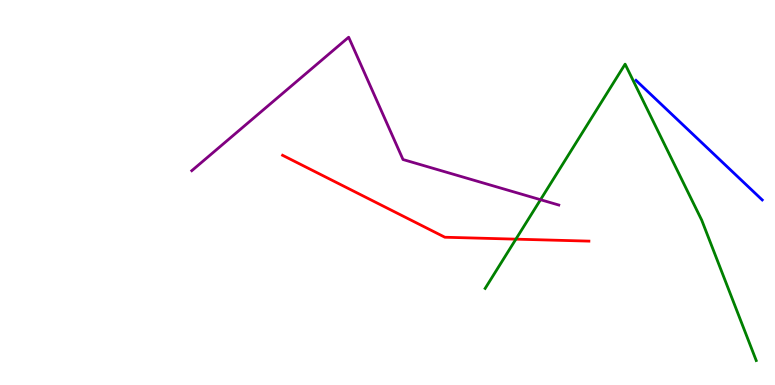[{'lines': ['blue', 'red'], 'intersections': []}, {'lines': ['green', 'red'], 'intersections': [{'x': 6.66, 'y': 3.79}]}, {'lines': ['purple', 'red'], 'intersections': []}, {'lines': ['blue', 'green'], 'intersections': []}, {'lines': ['blue', 'purple'], 'intersections': []}, {'lines': ['green', 'purple'], 'intersections': [{'x': 6.97, 'y': 4.81}]}]